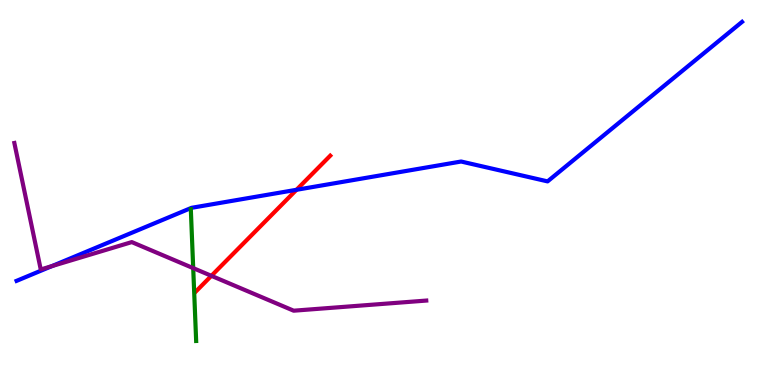[{'lines': ['blue', 'red'], 'intersections': [{'x': 3.83, 'y': 5.07}]}, {'lines': ['green', 'red'], 'intersections': []}, {'lines': ['purple', 'red'], 'intersections': [{'x': 2.73, 'y': 2.84}]}, {'lines': ['blue', 'green'], 'intersections': []}, {'lines': ['blue', 'purple'], 'intersections': [{'x': 0.669, 'y': 3.09}]}, {'lines': ['green', 'purple'], 'intersections': [{'x': 2.49, 'y': 3.04}]}]